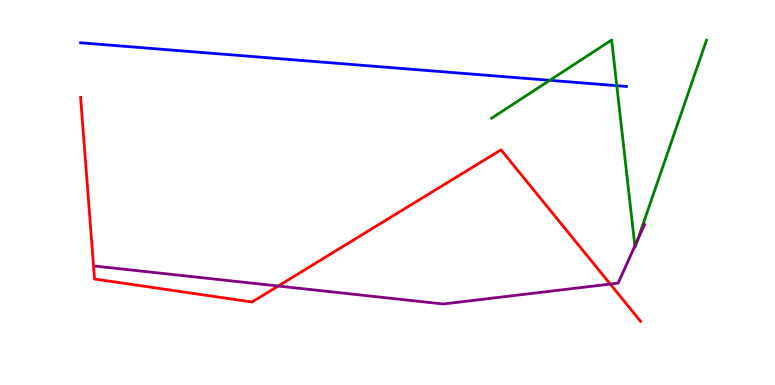[{'lines': ['blue', 'red'], 'intersections': []}, {'lines': ['green', 'red'], 'intersections': []}, {'lines': ['purple', 'red'], 'intersections': [{'x': 3.59, 'y': 2.57}, {'x': 7.87, 'y': 2.62}]}, {'lines': ['blue', 'green'], 'intersections': [{'x': 7.09, 'y': 7.91}, {'x': 7.96, 'y': 7.77}]}, {'lines': ['blue', 'purple'], 'intersections': []}, {'lines': ['green', 'purple'], 'intersections': [{'x': 8.19, 'y': 3.61}, {'x': 8.23, 'y': 3.77}]}]